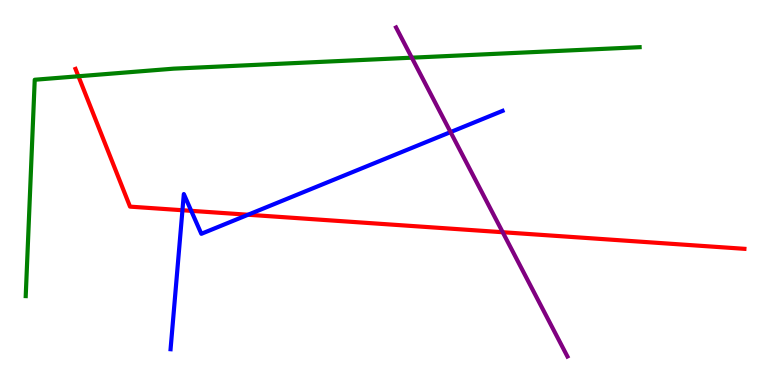[{'lines': ['blue', 'red'], 'intersections': [{'x': 2.35, 'y': 4.54}, {'x': 2.47, 'y': 4.52}, {'x': 3.2, 'y': 4.42}]}, {'lines': ['green', 'red'], 'intersections': [{'x': 1.01, 'y': 8.02}]}, {'lines': ['purple', 'red'], 'intersections': [{'x': 6.49, 'y': 3.97}]}, {'lines': ['blue', 'green'], 'intersections': []}, {'lines': ['blue', 'purple'], 'intersections': [{'x': 5.81, 'y': 6.57}]}, {'lines': ['green', 'purple'], 'intersections': [{'x': 5.31, 'y': 8.5}]}]